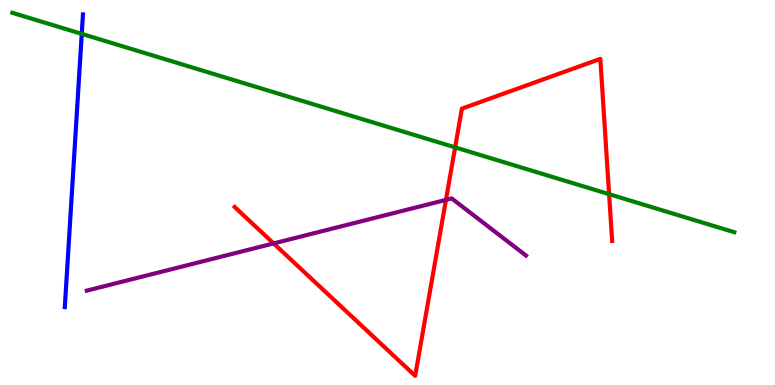[{'lines': ['blue', 'red'], 'intersections': []}, {'lines': ['green', 'red'], 'intersections': [{'x': 5.87, 'y': 6.17}, {'x': 7.86, 'y': 4.96}]}, {'lines': ['purple', 'red'], 'intersections': [{'x': 3.53, 'y': 3.68}, {'x': 5.75, 'y': 4.81}]}, {'lines': ['blue', 'green'], 'intersections': [{'x': 1.05, 'y': 9.12}]}, {'lines': ['blue', 'purple'], 'intersections': []}, {'lines': ['green', 'purple'], 'intersections': []}]